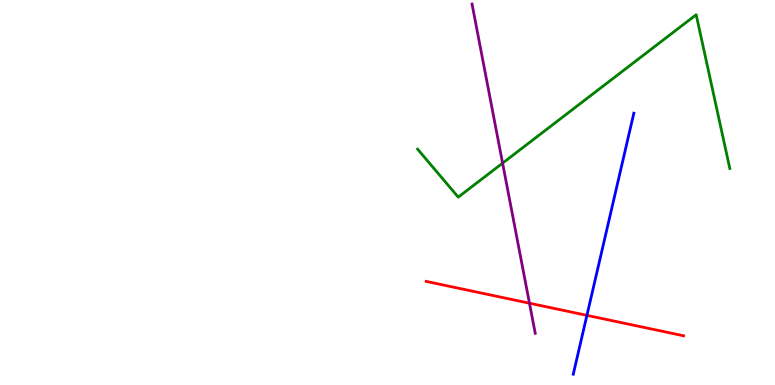[{'lines': ['blue', 'red'], 'intersections': [{'x': 7.57, 'y': 1.81}]}, {'lines': ['green', 'red'], 'intersections': []}, {'lines': ['purple', 'red'], 'intersections': [{'x': 6.83, 'y': 2.12}]}, {'lines': ['blue', 'green'], 'intersections': []}, {'lines': ['blue', 'purple'], 'intersections': []}, {'lines': ['green', 'purple'], 'intersections': [{'x': 6.48, 'y': 5.76}]}]